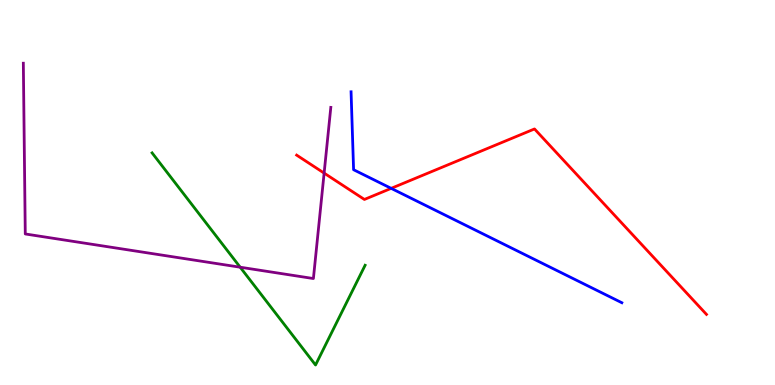[{'lines': ['blue', 'red'], 'intersections': [{'x': 5.05, 'y': 5.11}]}, {'lines': ['green', 'red'], 'intersections': []}, {'lines': ['purple', 'red'], 'intersections': [{'x': 4.18, 'y': 5.5}]}, {'lines': ['blue', 'green'], 'intersections': []}, {'lines': ['blue', 'purple'], 'intersections': []}, {'lines': ['green', 'purple'], 'intersections': [{'x': 3.1, 'y': 3.06}]}]